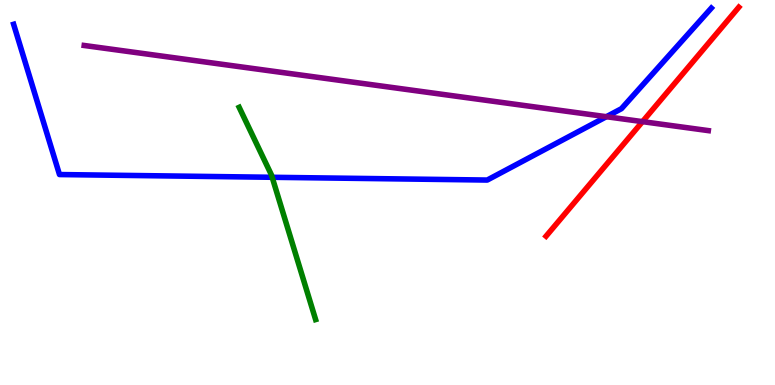[{'lines': ['blue', 'red'], 'intersections': []}, {'lines': ['green', 'red'], 'intersections': []}, {'lines': ['purple', 'red'], 'intersections': [{'x': 8.29, 'y': 6.84}]}, {'lines': ['blue', 'green'], 'intersections': [{'x': 3.51, 'y': 5.4}]}, {'lines': ['blue', 'purple'], 'intersections': [{'x': 7.82, 'y': 6.97}]}, {'lines': ['green', 'purple'], 'intersections': []}]